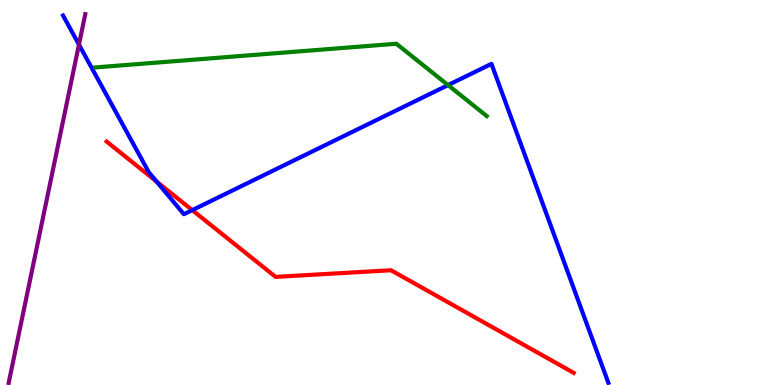[{'lines': ['blue', 'red'], 'intersections': [{'x': 2.02, 'y': 5.28}, {'x': 2.48, 'y': 4.54}]}, {'lines': ['green', 'red'], 'intersections': []}, {'lines': ['purple', 'red'], 'intersections': []}, {'lines': ['blue', 'green'], 'intersections': [{'x': 5.78, 'y': 7.79}]}, {'lines': ['blue', 'purple'], 'intersections': [{'x': 1.02, 'y': 8.84}]}, {'lines': ['green', 'purple'], 'intersections': []}]